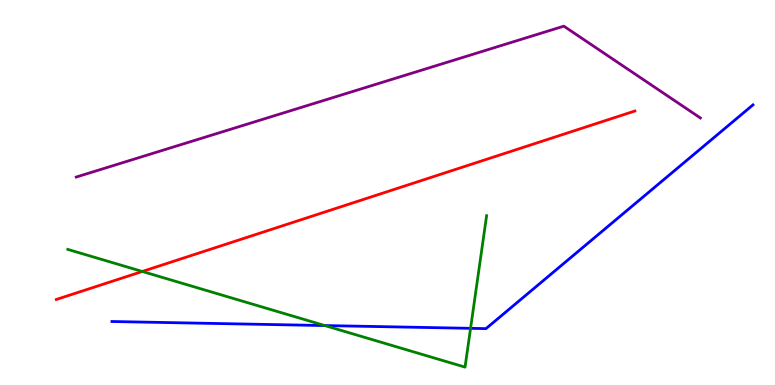[{'lines': ['blue', 'red'], 'intersections': []}, {'lines': ['green', 'red'], 'intersections': [{'x': 1.84, 'y': 2.95}]}, {'lines': ['purple', 'red'], 'intersections': []}, {'lines': ['blue', 'green'], 'intersections': [{'x': 4.19, 'y': 1.54}, {'x': 6.07, 'y': 1.47}]}, {'lines': ['blue', 'purple'], 'intersections': []}, {'lines': ['green', 'purple'], 'intersections': []}]